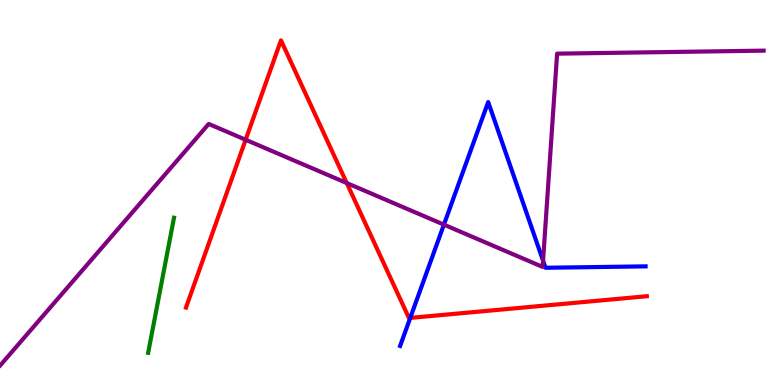[{'lines': ['blue', 'red'], 'intersections': [{'x': 5.29, 'y': 1.74}]}, {'lines': ['green', 'red'], 'intersections': []}, {'lines': ['purple', 'red'], 'intersections': [{'x': 3.17, 'y': 6.37}, {'x': 4.47, 'y': 5.25}]}, {'lines': ['blue', 'green'], 'intersections': []}, {'lines': ['blue', 'purple'], 'intersections': [{'x': 5.73, 'y': 4.16}, {'x': 7.01, 'y': 3.23}]}, {'lines': ['green', 'purple'], 'intersections': []}]